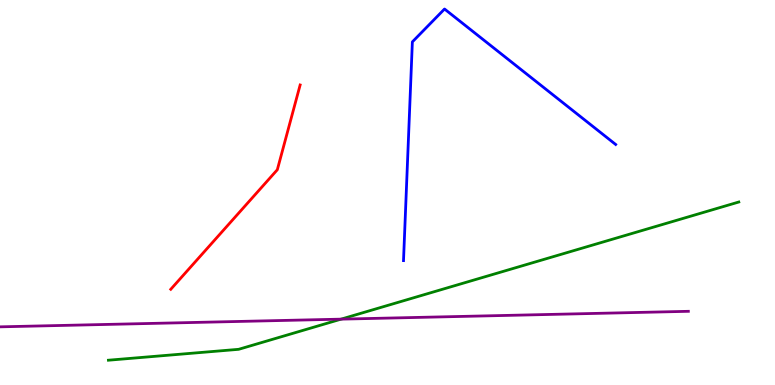[{'lines': ['blue', 'red'], 'intersections': []}, {'lines': ['green', 'red'], 'intersections': []}, {'lines': ['purple', 'red'], 'intersections': []}, {'lines': ['blue', 'green'], 'intersections': []}, {'lines': ['blue', 'purple'], 'intersections': []}, {'lines': ['green', 'purple'], 'intersections': [{'x': 4.4, 'y': 1.71}]}]